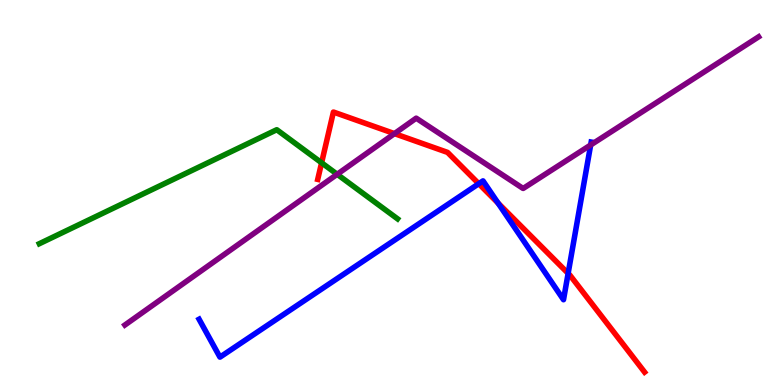[{'lines': ['blue', 'red'], 'intersections': [{'x': 6.18, 'y': 5.23}, {'x': 6.43, 'y': 4.73}, {'x': 7.33, 'y': 2.9}]}, {'lines': ['green', 'red'], 'intersections': [{'x': 4.15, 'y': 5.77}]}, {'lines': ['purple', 'red'], 'intersections': [{'x': 5.09, 'y': 6.53}]}, {'lines': ['blue', 'green'], 'intersections': []}, {'lines': ['blue', 'purple'], 'intersections': [{'x': 7.62, 'y': 6.23}]}, {'lines': ['green', 'purple'], 'intersections': [{'x': 4.35, 'y': 5.47}]}]